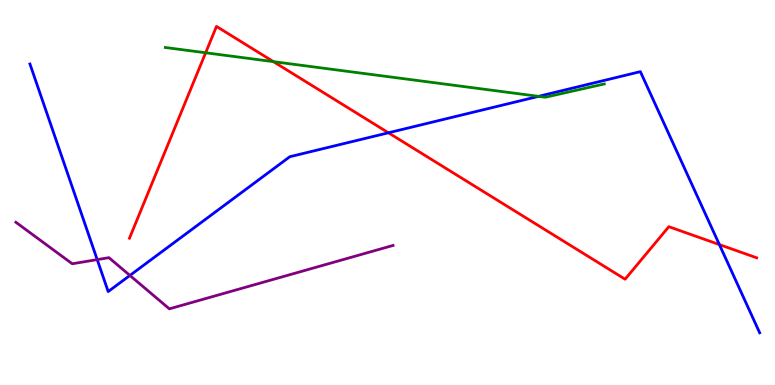[{'lines': ['blue', 'red'], 'intersections': [{'x': 5.01, 'y': 6.55}, {'x': 9.28, 'y': 3.65}]}, {'lines': ['green', 'red'], 'intersections': [{'x': 2.65, 'y': 8.63}, {'x': 3.53, 'y': 8.4}]}, {'lines': ['purple', 'red'], 'intersections': []}, {'lines': ['blue', 'green'], 'intersections': [{'x': 6.95, 'y': 7.5}]}, {'lines': ['blue', 'purple'], 'intersections': [{'x': 1.25, 'y': 3.26}, {'x': 1.68, 'y': 2.85}]}, {'lines': ['green', 'purple'], 'intersections': []}]